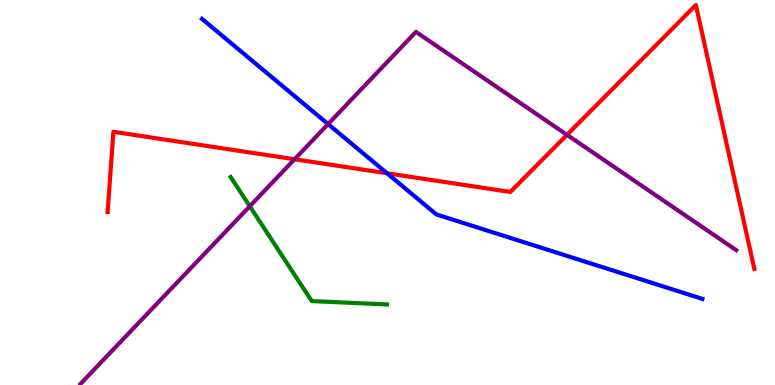[{'lines': ['blue', 'red'], 'intersections': [{'x': 4.99, 'y': 5.5}]}, {'lines': ['green', 'red'], 'intersections': []}, {'lines': ['purple', 'red'], 'intersections': [{'x': 3.8, 'y': 5.86}, {'x': 7.32, 'y': 6.5}]}, {'lines': ['blue', 'green'], 'intersections': []}, {'lines': ['blue', 'purple'], 'intersections': [{'x': 4.23, 'y': 6.78}]}, {'lines': ['green', 'purple'], 'intersections': [{'x': 3.22, 'y': 4.64}]}]